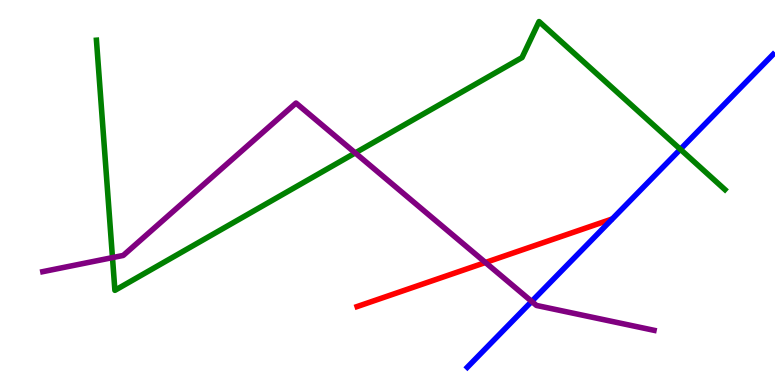[{'lines': ['blue', 'red'], 'intersections': []}, {'lines': ['green', 'red'], 'intersections': []}, {'lines': ['purple', 'red'], 'intersections': [{'x': 6.26, 'y': 3.18}]}, {'lines': ['blue', 'green'], 'intersections': [{'x': 8.78, 'y': 6.12}]}, {'lines': ['blue', 'purple'], 'intersections': [{'x': 6.86, 'y': 2.17}]}, {'lines': ['green', 'purple'], 'intersections': [{'x': 1.45, 'y': 3.31}, {'x': 4.58, 'y': 6.03}]}]